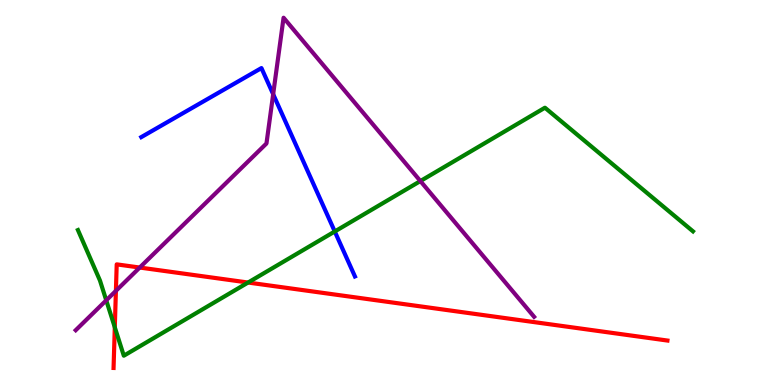[{'lines': ['blue', 'red'], 'intersections': []}, {'lines': ['green', 'red'], 'intersections': [{'x': 1.48, 'y': 1.5}, {'x': 3.2, 'y': 2.66}]}, {'lines': ['purple', 'red'], 'intersections': [{'x': 1.5, 'y': 2.45}, {'x': 1.8, 'y': 3.05}]}, {'lines': ['blue', 'green'], 'intersections': [{'x': 4.32, 'y': 3.99}]}, {'lines': ['blue', 'purple'], 'intersections': [{'x': 3.52, 'y': 7.55}]}, {'lines': ['green', 'purple'], 'intersections': [{'x': 1.37, 'y': 2.2}, {'x': 5.42, 'y': 5.3}]}]